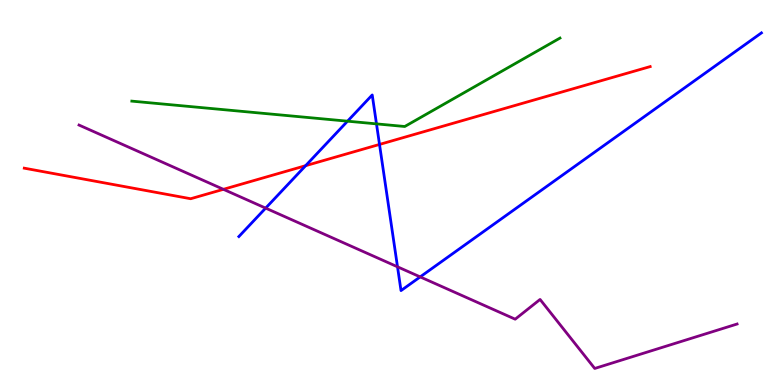[{'lines': ['blue', 'red'], 'intersections': [{'x': 3.94, 'y': 5.7}, {'x': 4.9, 'y': 6.25}]}, {'lines': ['green', 'red'], 'intersections': []}, {'lines': ['purple', 'red'], 'intersections': [{'x': 2.88, 'y': 5.08}]}, {'lines': ['blue', 'green'], 'intersections': [{'x': 4.48, 'y': 6.85}, {'x': 4.86, 'y': 6.78}]}, {'lines': ['blue', 'purple'], 'intersections': [{'x': 3.43, 'y': 4.59}, {'x': 5.13, 'y': 3.07}, {'x': 5.42, 'y': 2.81}]}, {'lines': ['green', 'purple'], 'intersections': []}]